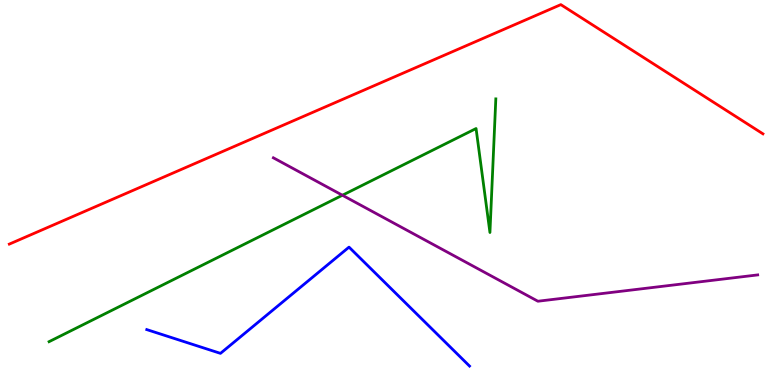[{'lines': ['blue', 'red'], 'intersections': []}, {'lines': ['green', 'red'], 'intersections': []}, {'lines': ['purple', 'red'], 'intersections': []}, {'lines': ['blue', 'green'], 'intersections': []}, {'lines': ['blue', 'purple'], 'intersections': []}, {'lines': ['green', 'purple'], 'intersections': [{'x': 4.42, 'y': 4.93}]}]